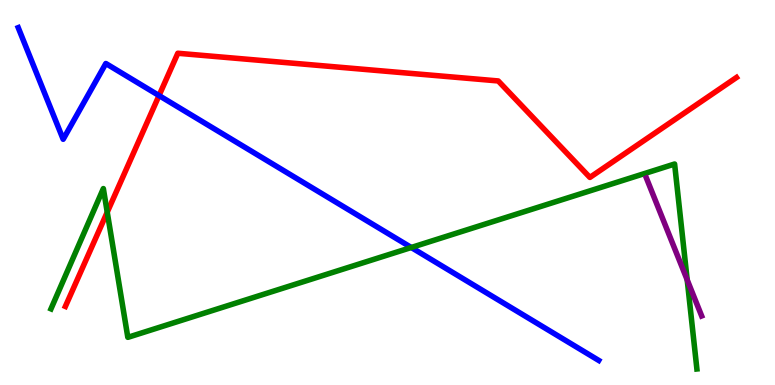[{'lines': ['blue', 'red'], 'intersections': [{'x': 2.05, 'y': 7.52}]}, {'lines': ['green', 'red'], 'intersections': [{'x': 1.38, 'y': 4.49}]}, {'lines': ['purple', 'red'], 'intersections': []}, {'lines': ['blue', 'green'], 'intersections': [{'x': 5.31, 'y': 3.57}]}, {'lines': ['blue', 'purple'], 'intersections': []}, {'lines': ['green', 'purple'], 'intersections': [{'x': 8.87, 'y': 2.73}]}]